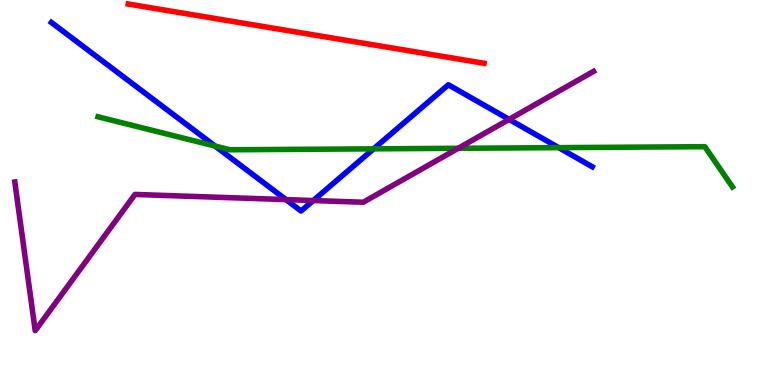[{'lines': ['blue', 'red'], 'intersections': []}, {'lines': ['green', 'red'], 'intersections': []}, {'lines': ['purple', 'red'], 'intersections': []}, {'lines': ['blue', 'green'], 'intersections': [{'x': 2.78, 'y': 6.21}, {'x': 4.82, 'y': 6.13}, {'x': 7.21, 'y': 6.17}]}, {'lines': ['blue', 'purple'], 'intersections': [{'x': 3.69, 'y': 4.82}, {'x': 4.04, 'y': 4.79}, {'x': 6.57, 'y': 6.9}]}, {'lines': ['green', 'purple'], 'intersections': [{'x': 5.91, 'y': 6.15}]}]